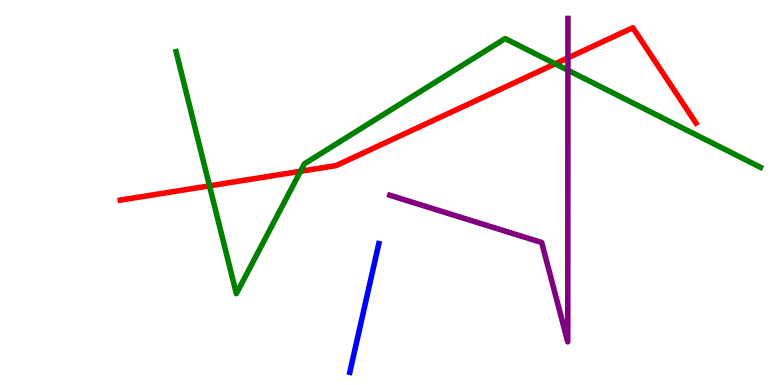[{'lines': ['blue', 'red'], 'intersections': []}, {'lines': ['green', 'red'], 'intersections': [{'x': 2.7, 'y': 5.17}, {'x': 3.88, 'y': 5.55}, {'x': 7.16, 'y': 8.34}]}, {'lines': ['purple', 'red'], 'intersections': [{'x': 7.33, 'y': 8.5}]}, {'lines': ['blue', 'green'], 'intersections': []}, {'lines': ['blue', 'purple'], 'intersections': []}, {'lines': ['green', 'purple'], 'intersections': [{'x': 7.33, 'y': 8.18}]}]